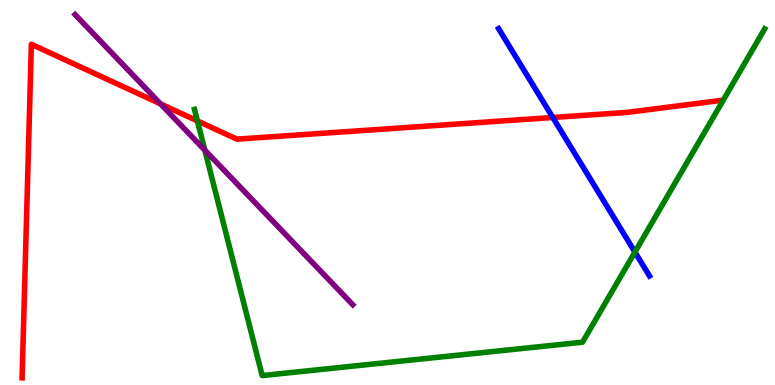[{'lines': ['blue', 'red'], 'intersections': [{'x': 7.13, 'y': 6.95}]}, {'lines': ['green', 'red'], 'intersections': [{'x': 2.55, 'y': 6.86}]}, {'lines': ['purple', 'red'], 'intersections': [{'x': 2.07, 'y': 7.3}]}, {'lines': ['blue', 'green'], 'intersections': [{'x': 8.19, 'y': 3.45}]}, {'lines': ['blue', 'purple'], 'intersections': []}, {'lines': ['green', 'purple'], 'intersections': [{'x': 2.64, 'y': 6.1}]}]